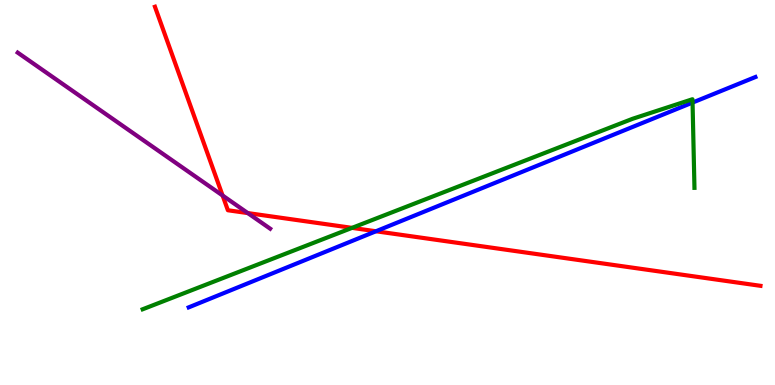[{'lines': ['blue', 'red'], 'intersections': [{'x': 4.85, 'y': 3.99}]}, {'lines': ['green', 'red'], 'intersections': [{'x': 4.54, 'y': 4.08}]}, {'lines': ['purple', 'red'], 'intersections': [{'x': 2.87, 'y': 4.92}, {'x': 3.2, 'y': 4.47}]}, {'lines': ['blue', 'green'], 'intersections': [{'x': 8.94, 'y': 7.34}]}, {'lines': ['blue', 'purple'], 'intersections': []}, {'lines': ['green', 'purple'], 'intersections': []}]